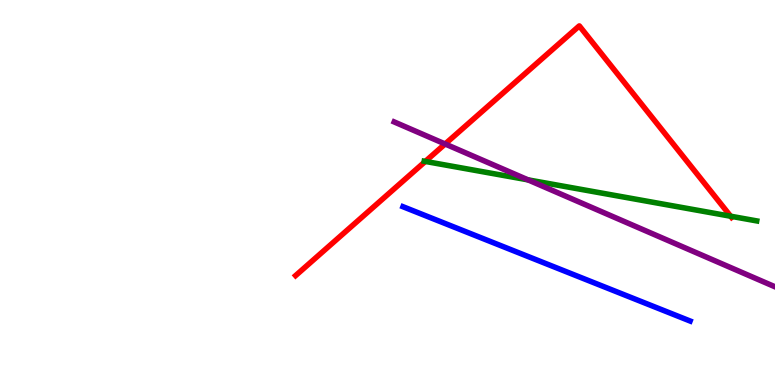[{'lines': ['blue', 'red'], 'intersections': []}, {'lines': ['green', 'red'], 'intersections': [{'x': 5.49, 'y': 5.81}, {'x': 9.43, 'y': 4.38}]}, {'lines': ['purple', 'red'], 'intersections': [{'x': 5.74, 'y': 6.26}]}, {'lines': ['blue', 'green'], 'intersections': []}, {'lines': ['blue', 'purple'], 'intersections': []}, {'lines': ['green', 'purple'], 'intersections': [{'x': 6.81, 'y': 5.33}]}]